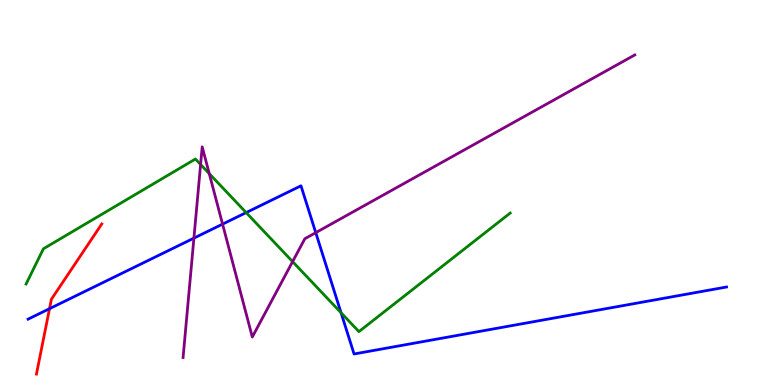[{'lines': ['blue', 'red'], 'intersections': [{'x': 0.639, 'y': 1.98}]}, {'lines': ['green', 'red'], 'intersections': []}, {'lines': ['purple', 'red'], 'intersections': []}, {'lines': ['blue', 'green'], 'intersections': [{'x': 3.18, 'y': 4.48}, {'x': 4.4, 'y': 1.88}]}, {'lines': ['blue', 'purple'], 'intersections': [{'x': 2.5, 'y': 3.81}, {'x': 2.87, 'y': 4.18}, {'x': 4.07, 'y': 3.96}]}, {'lines': ['green', 'purple'], 'intersections': [{'x': 2.59, 'y': 5.73}, {'x': 2.7, 'y': 5.49}, {'x': 3.78, 'y': 3.2}]}]